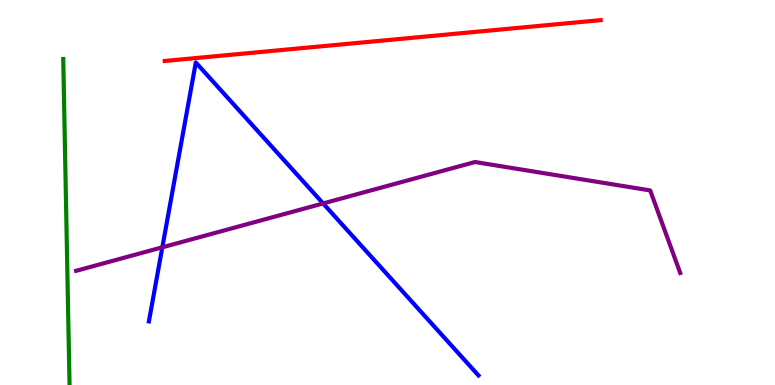[{'lines': ['blue', 'red'], 'intersections': []}, {'lines': ['green', 'red'], 'intersections': []}, {'lines': ['purple', 'red'], 'intersections': []}, {'lines': ['blue', 'green'], 'intersections': []}, {'lines': ['blue', 'purple'], 'intersections': [{'x': 2.09, 'y': 3.58}, {'x': 4.17, 'y': 4.72}]}, {'lines': ['green', 'purple'], 'intersections': []}]